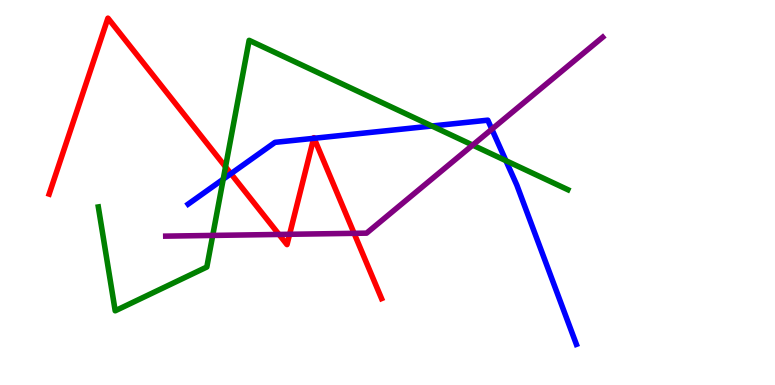[{'lines': ['blue', 'red'], 'intersections': [{'x': 2.98, 'y': 5.49}, {'x': 4.05, 'y': 6.41}, {'x': 4.05, 'y': 6.41}]}, {'lines': ['green', 'red'], 'intersections': [{'x': 2.91, 'y': 5.67}]}, {'lines': ['purple', 'red'], 'intersections': [{'x': 3.6, 'y': 3.91}, {'x': 3.74, 'y': 3.91}, {'x': 4.57, 'y': 3.94}]}, {'lines': ['blue', 'green'], 'intersections': [{'x': 2.88, 'y': 5.35}, {'x': 5.57, 'y': 6.73}, {'x': 6.53, 'y': 5.83}]}, {'lines': ['blue', 'purple'], 'intersections': [{'x': 6.35, 'y': 6.64}]}, {'lines': ['green', 'purple'], 'intersections': [{'x': 2.74, 'y': 3.88}, {'x': 6.1, 'y': 6.23}]}]